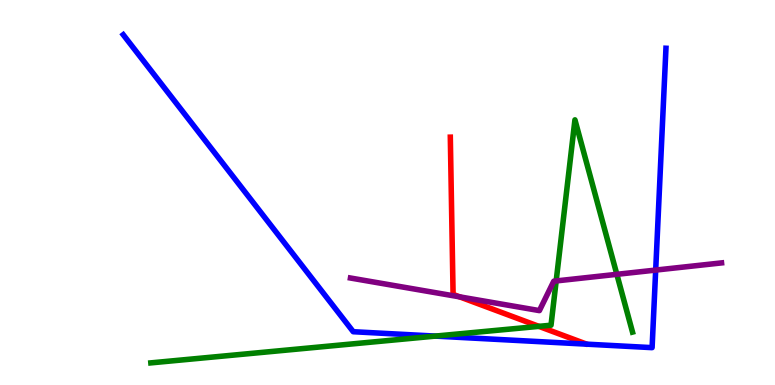[{'lines': ['blue', 'red'], 'intersections': []}, {'lines': ['green', 'red'], 'intersections': [{'x': 6.95, 'y': 1.52}]}, {'lines': ['purple', 'red'], 'intersections': [{'x': 5.93, 'y': 2.29}]}, {'lines': ['blue', 'green'], 'intersections': [{'x': 5.62, 'y': 1.27}]}, {'lines': ['blue', 'purple'], 'intersections': [{'x': 8.46, 'y': 2.98}]}, {'lines': ['green', 'purple'], 'intersections': [{'x': 7.18, 'y': 2.7}, {'x': 7.96, 'y': 2.87}]}]